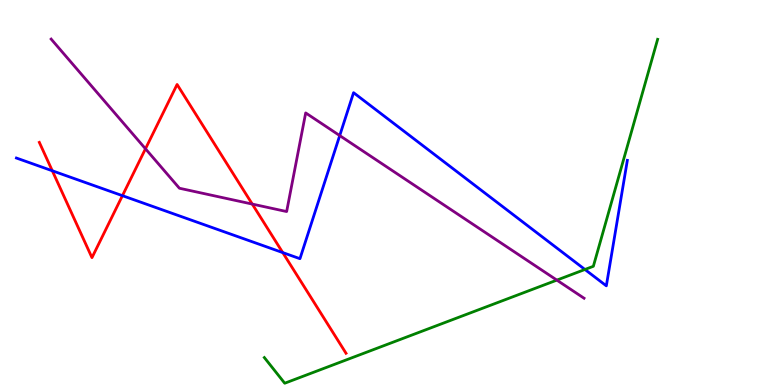[{'lines': ['blue', 'red'], 'intersections': [{'x': 0.675, 'y': 5.56}, {'x': 1.58, 'y': 4.92}, {'x': 3.65, 'y': 3.44}]}, {'lines': ['green', 'red'], 'intersections': []}, {'lines': ['purple', 'red'], 'intersections': [{'x': 1.88, 'y': 6.14}, {'x': 3.25, 'y': 4.7}]}, {'lines': ['blue', 'green'], 'intersections': [{'x': 7.55, 'y': 3.0}]}, {'lines': ['blue', 'purple'], 'intersections': [{'x': 4.38, 'y': 6.48}]}, {'lines': ['green', 'purple'], 'intersections': [{'x': 7.19, 'y': 2.72}]}]